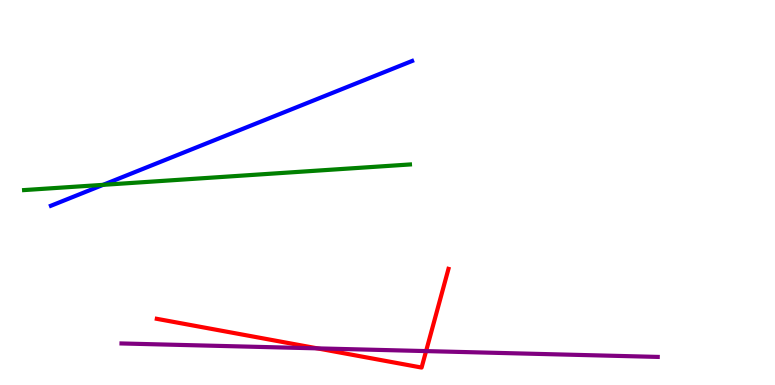[{'lines': ['blue', 'red'], 'intersections': []}, {'lines': ['green', 'red'], 'intersections': []}, {'lines': ['purple', 'red'], 'intersections': [{'x': 4.09, 'y': 0.951}, {'x': 5.5, 'y': 0.881}]}, {'lines': ['blue', 'green'], 'intersections': [{'x': 1.33, 'y': 5.2}]}, {'lines': ['blue', 'purple'], 'intersections': []}, {'lines': ['green', 'purple'], 'intersections': []}]